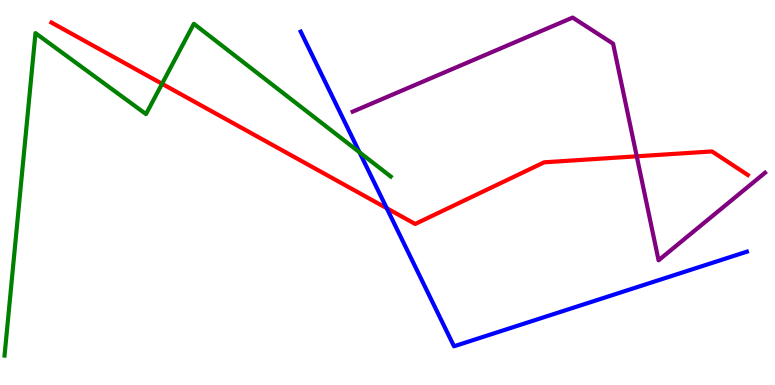[{'lines': ['blue', 'red'], 'intersections': [{'x': 4.99, 'y': 4.59}]}, {'lines': ['green', 'red'], 'intersections': [{'x': 2.09, 'y': 7.82}]}, {'lines': ['purple', 'red'], 'intersections': [{'x': 8.22, 'y': 5.94}]}, {'lines': ['blue', 'green'], 'intersections': [{'x': 4.64, 'y': 6.04}]}, {'lines': ['blue', 'purple'], 'intersections': []}, {'lines': ['green', 'purple'], 'intersections': []}]